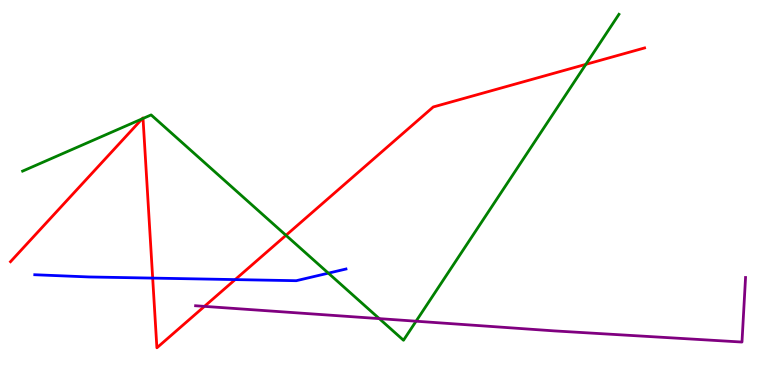[{'lines': ['blue', 'red'], 'intersections': [{'x': 1.97, 'y': 2.78}, {'x': 3.03, 'y': 2.74}]}, {'lines': ['green', 'red'], 'intersections': [{'x': 1.83, 'y': 6.91}, {'x': 1.85, 'y': 6.92}, {'x': 3.69, 'y': 3.89}, {'x': 7.56, 'y': 8.33}]}, {'lines': ['purple', 'red'], 'intersections': [{'x': 2.64, 'y': 2.04}]}, {'lines': ['blue', 'green'], 'intersections': [{'x': 4.24, 'y': 2.91}]}, {'lines': ['blue', 'purple'], 'intersections': []}, {'lines': ['green', 'purple'], 'intersections': [{'x': 4.89, 'y': 1.72}, {'x': 5.37, 'y': 1.66}]}]